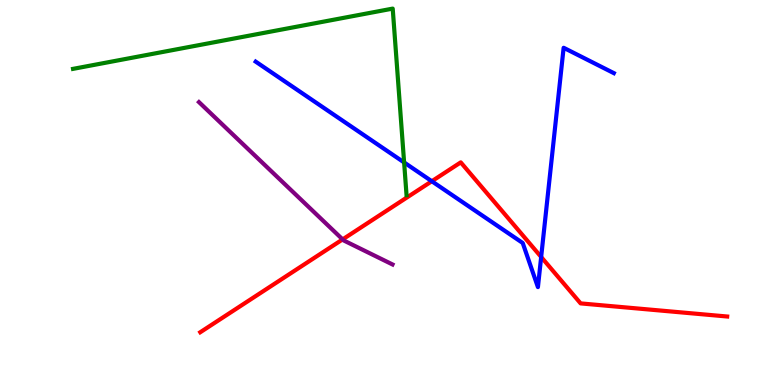[{'lines': ['blue', 'red'], 'intersections': [{'x': 5.57, 'y': 5.29}, {'x': 6.98, 'y': 3.33}]}, {'lines': ['green', 'red'], 'intersections': []}, {'lines': ['purple', 'red'], 'intersections': [{'x': 4.42, 'y': 3.78}]}, {'lines': ['blue', 'green'], 'intersections': [{'x': 5.21, 'y': 5.78}]}, {'lines': ['blue', 'purple'], 'intersections': []}, {'lines': ['green', 'purple'], 'intersections': []}]